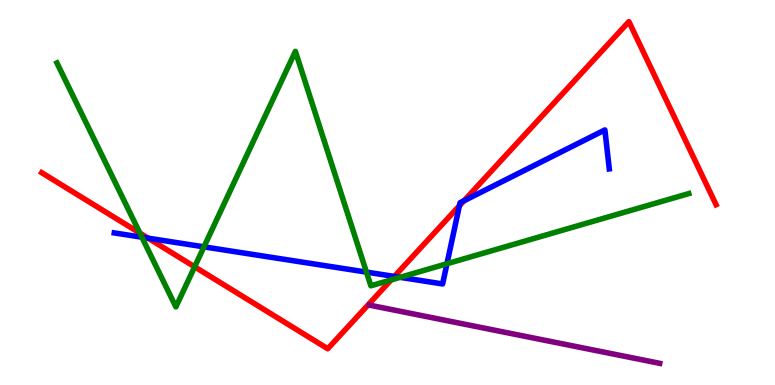[{'lines': ['blue', 'red'], 'intersections': [{'x': 1.91, 'y': 3.81}, {'x': 5.09, 'y': 2.82}, {'x': 5.93, 'y': 4.66}, {'x': 5.99, 'y': 4.79}]}, {'lines': ['green', 'red'], 'intersections': [{'x': 1.81, 'y': 3.94}, {'x': 2.51, 'y': 3.07}, {'x': 5.05, 'y': 2.73}]}, {'lines': ['purple', 'red'], 'intersections': []}, {'lines': ['blue', 'green'], 'intersections': [{'x': 1.83, 'y': 3.84}, {'x': 2.63, 'y': 3.59}, {'x': 4.73, 'y': 2.93}, {'x': 5.16, 'y': 2.8}, {'x': 5.77, 'y': 3.15}]}, {'lines': ['blue', 'purple'], 'intersections': []}, {'lines': ['green', 'purple'], 'intersections': []}]